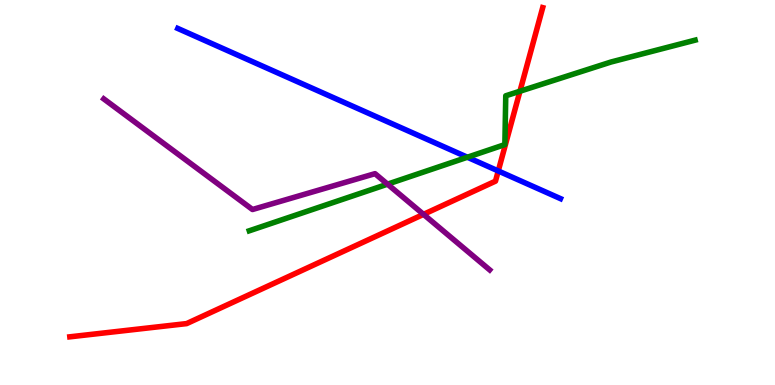[{'lines': ['blue', 'red'], 'intersections': [{'x': 6.43, 'y': 5.56}]}, {'lines': ['green', 'red'], 'intersections': [{'x': 6.71, 'y': 7.63}]}, {'lines': ['purple', 'red'], 'intersections': [{'x': 5.46, 'y': 4.43}]}, {'lines': ['blue', 'green'], 'intersections': [{'x': 6.03, 'y': 5.92}]}, {'lines': ['blue', 'purple'], 'intersections': []}, {'lines': ['green', 'purple'], 'intersections': [{'x': 5.0, 'y': 5.22}]}]